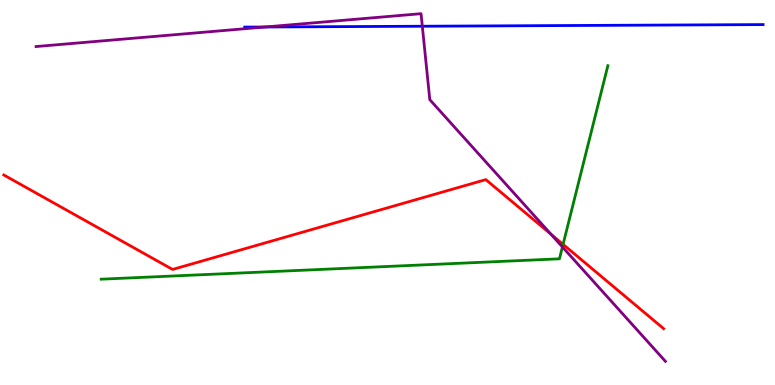[{'lines': ['blue', 'red'], 'intersections': []}, {'lines': ['green', 'red'], 'intersections': [{'x': 7.27, 'y': 3.65}]}, {'lines': ['purple', 'red'], 'intersections': [{'x': 7.11, 'y': 3.92}]}, {'lines': ['blue', 'green'], 'intersections': []}, {'lines': ['blue', 'purple'], 'intersections': [{'x': 3.42, 'y': 9.3}, {'x': 5.45, 'y': 9.32}]}, {'lines': ['green', 'purple'], 'intersections': [{'x': 7.26, 'y': 3.59}]}]